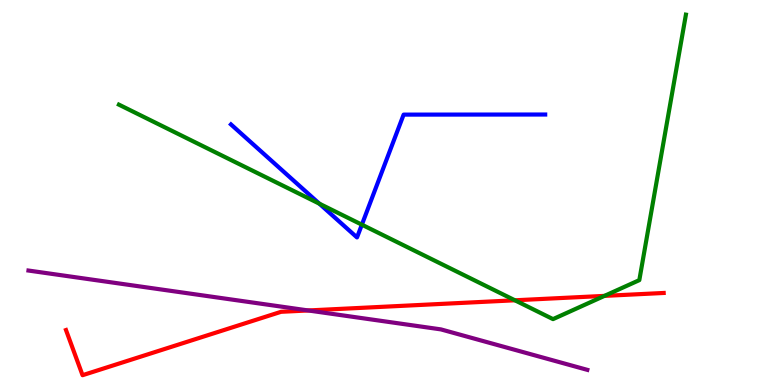[{'lines': ['blue', 'red'], 'intersections': []}, {'lines': ['green', 'red'], 'intersections': [{'x': 6.64, 'y': 2.2}, {'x': 7.8, 'y': 2.31}]}, {'lines': ['purple', 'red'], 'intersections': [{'x': 3.98, 'y': 1.94}]}, {'lines': ['blue', 'green'], 'intersections': [{'x': 4.12, 'y': 4.71}, {'x': 4.67, 'y': 4.16}]}, {'lines': ['blue', 'purple'], 'intersections': []}, {'lines': ['green', 'purple'], 'intersections': []}]